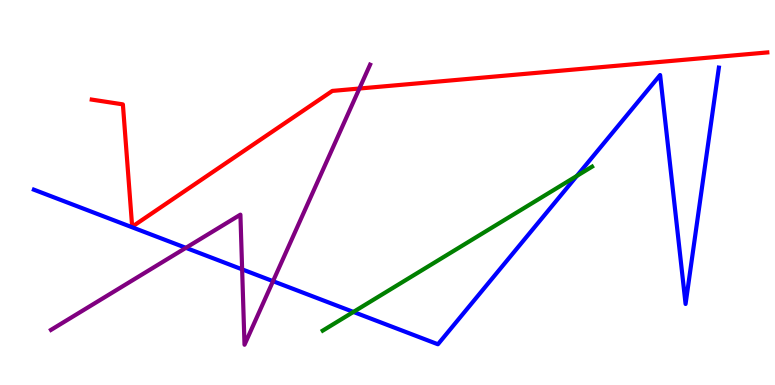[{'lines': ['blue', 'red'], 'intersections': []}, {'lines': ['green', 'red'], 'intersections': []}, {'lines': ['purple', 'red'], 'intersections': [{'x': 4.64, 'y': 7.7}]}, {'lines': ['blue', 'green'], 'intersections': [{'x': 4.56, 'y': 1.9}, {'x': 7.44, 'y': 5.43}]}, {'lines': ['blue', 'purple'], 'intersections': [{'x': 2.4, 'y': 3.56}, {'x': 3.12, 'y': 3.0}, {'x': 3.52, 'y': 2.7}]}, {'lines': ['green', 'purple'], 'intersections': []}]